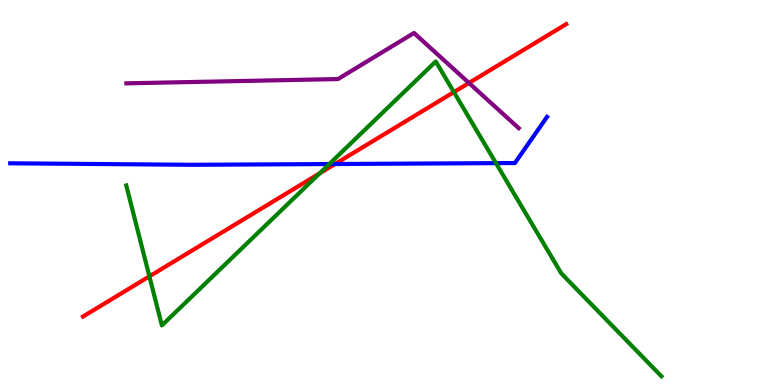[{'lines': ['blue', 'red'], 'intersections': [{'x': 4.32, 'y': 5.74}]}, {'lines': ['green', 'red'], 'intersections': [{'x': 1.93, 'y': 2.82}, {'x': 4.13, 'y': 5.5}, {'x': 5.86, 'y': 7.61}]}, {'lines': ['purple', 'red'], 'intersections': [{'x': 6.05, 'y': 7.85}]}, {'lines': ['blue', 'green'], 'intersections': [{'x': 4.25, 'y': 5.74}, {'x': 6.4, 'y': 5.76}]}, {'lines': ['blue', 'purple'], 'intersections': []}, {'lines': ['green', 'purple'], 'intersections': []}]